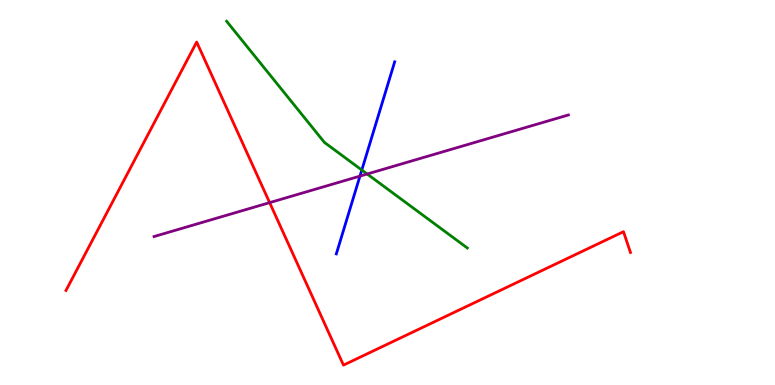[{'lines': ['blue', 'red'], 'intersections': []}, {'lines': ['green', 'red'], 'intersections': []}, {'lines': ['purple', 'red'], 'intersections': [{'x': 3.48, 'y': 4.74}]}, {'lines': ['blue', 'green'], 'intersections': [{'x': 4.67, 'y': 5.58}]}, {'lines': ['blue', 'purple'], 'intersections': [{'x': 4.64, 'y': 5.43}]}, {'lines': ['green', 'purple'], 'intersections': [{'x': 4.74, 'y': 5.48}]}]